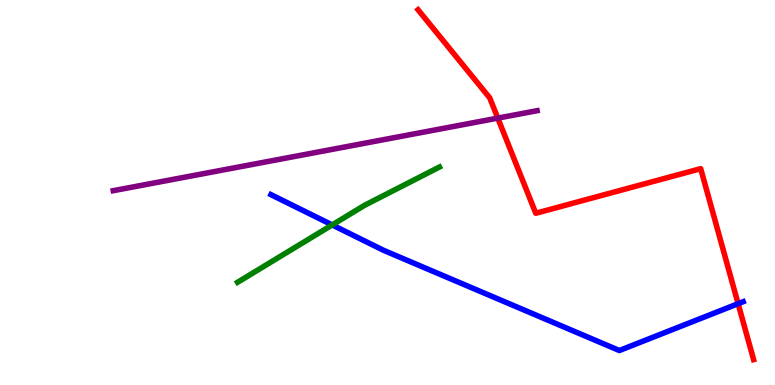[{'lines': ['blue', 'red'], 'intersections': [{'x': 9.52, 'y': 2.11}]}, {'lines': ['green', 'red'], 'intersections': []}, {'lines': ['purple', 'red'], 'intersections': [{'x': 6.42, 'y': 6.93}]}, {'lines': ['blue', 'green'], 'intersections': [{'x': 4.29, 'y': 4.16}]}, {'lines': ['blue', 'purple'], 'intersections': []}, {'lines': ['green', 'purple'], 'intersections': []}]